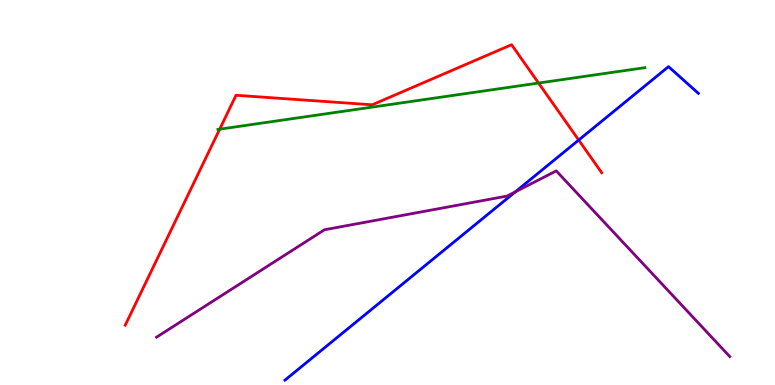[{'lines': ['blue', 'red'], 'intersections': [{'x': 7.47, 'y': 6.36}]}, {'lines': ['green', 'red'], 'intersections': [{'x': 2.83, 'y': 6.64}, {'x': 6.95, 'y': 7.84}]}, {'lines': ['purple', 'red'], 'intersections': []}, {'lines': ['blue', 'green'], 'intersections': []}, {'lines': ['blue', 'purple'], 'intersections': [{'x': 6.65, 'y': 5.02}]}, {'lines': ['green', 'purple'], 'intersections': []}]